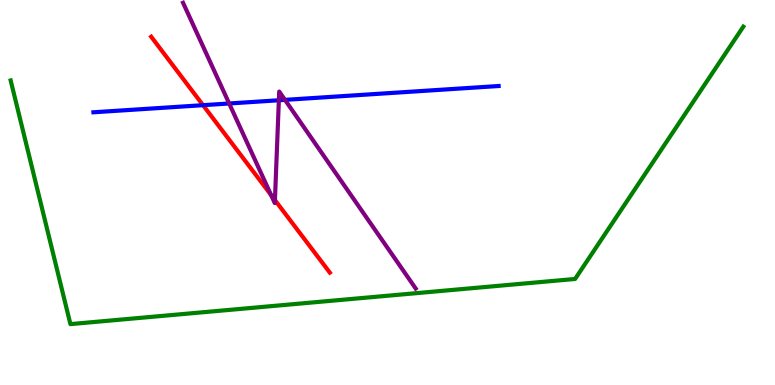[{'lines': ['blue', 'red'], 'intersections': [{'x': 2.62, 'y': 7.27}]}, {'lines': ['green', 'red'], 'intersections': []}, {'lines': ['purple', 'red'], 'intersections': [{'x': 3.5, 'y': 4.93}, {'x': 3.55, 'y': 4.8}]}, {'lines': ['blue', 'green'], 'intersections': []}, {'lines': ['blue', 'purple'], 'intersections': [{'x': 2.96, 'y': 7.31}, {'x': 3.6, 'y': 7.4}, {'x': 3.68, 'y': 7.41}]}, {'lines': ['green', 'purple'], 'intersections': []}]